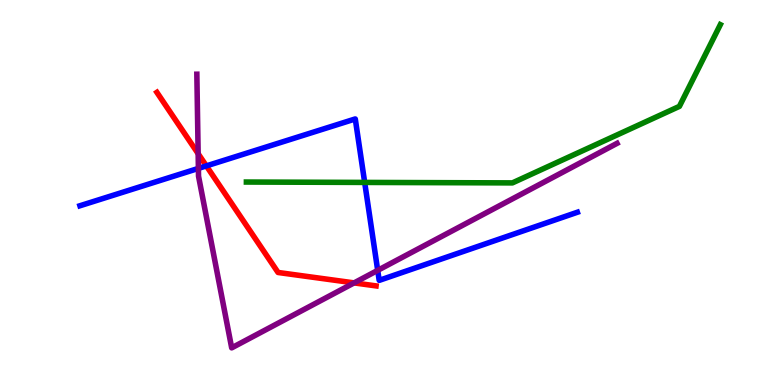[{'lines': ['blue', 'red'], 'intersections': [{'x': 2.66, 'y': 5.69}]}, {'lines': ['green', 'red'], 'intersections': []}, {'lines': ['purple', 'red'], 'intersections': [{'x': 2.56, 'y': 6.01}, {'x': 4.57, 'y': 2.65}]}, {'lines': ['blue', 'green'], 'intersections': [{'x': 4.71, 'y': 5.26}]}, {'lines': ['blue', 'purple'], 'intersections': [{'x': 2.56, 'y': 5.63}, {'x': 4.87, 'y': 2.98}]}, {'lines': ['green', 'purple'], 'intersections': []}]